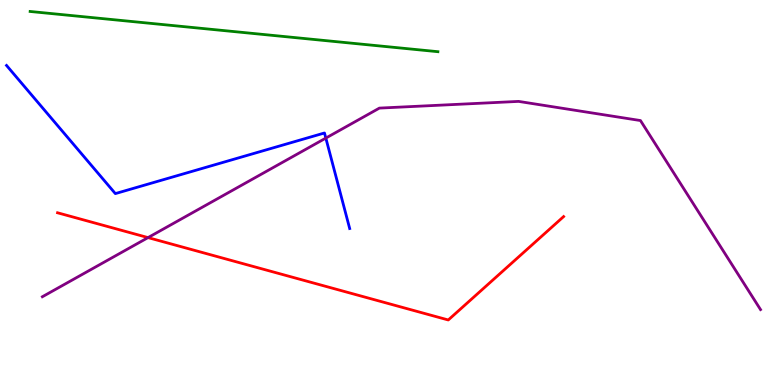[{'lines': ['blue', 'red'], 'intersections': []}, {'lines': ['green', 'red'], 'intersections': []}, {'lines': ['purple', 'red'], 'intersections': [{'x': 1.91, 'y': 3.83}]}, {'lines': ['blue', 'green'], 'intersections': []}, {'lines': ['blue', 'purple'], 'intersections': [{'x': 4.2, 'y': 6.41}]}, {'lines': ['green', 'purple'], 'intersections': []}]